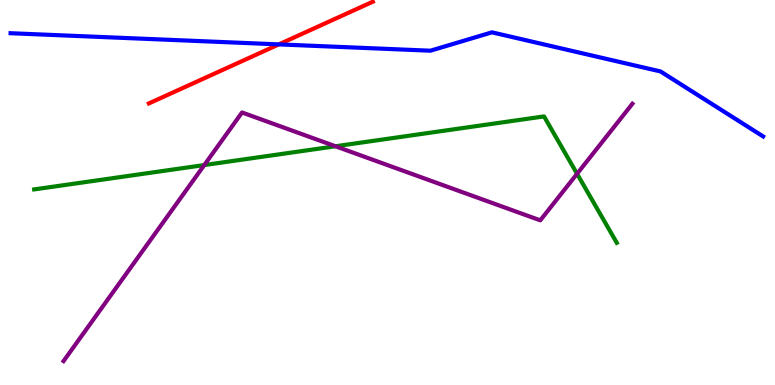[{'lines': ['blue', 'red'], 'intersections': [{'x': 3.6, 'y': 8.85}]}, {'lines': ['green', 'red'], 'intersections': []}, {'lines': ['purple', 'red'], 'intersections': []}, {'lines': ['blue', 'green'], 'intersections': []}, {'lines': ['blue', 'purple'], 'intersections': []}, {'lines': ['green', 'purple'], 'intersections': [{'x': 2.64, 'y': 5.71}, {'x': 4.33, 'y': 6.2}, {'x': 7.45, 'y': 5.49}]}]